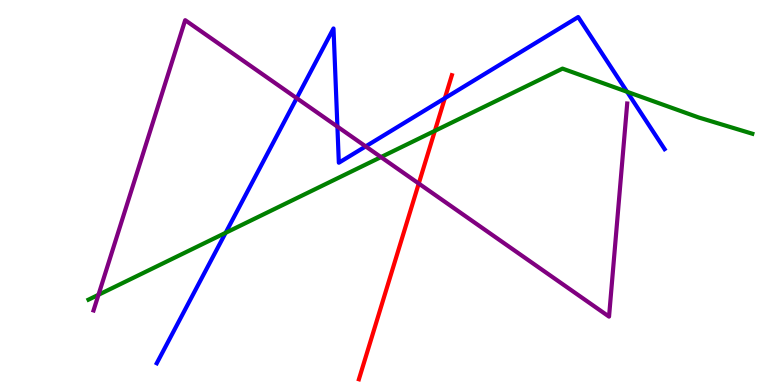[{'lines': ['blue', 'red'], 'intersections': [{'x': 5.74, 'y': 7.45}]}, {'lines': ['green', 'red'], 'intersections': [{'x': 5.61, 'y': 6.6}]}, {'lines': ['purple', 'red'], 'intersections': [{'x': 5.4, 'y': 5.23}]}, {'lines': ['blue', 'green'], 'intersections': [{'x': 2.91, 'y': 3.95}, {'x': 8.09, 'y': 7.62}]}, {'lines': ['blue', 'purple'], 'intersections': [{'x': 3.83, 'y': 7.45}, {'x': 4.35, 'y': 6.71}, {'x': 4.72, 'y': 6.2}]}, {'lines': ['green', 'purple'], 'intersections': [{'x': 1.27, 'y': 2.34}, {'x': 4.92, 'y': 5.92}]}]